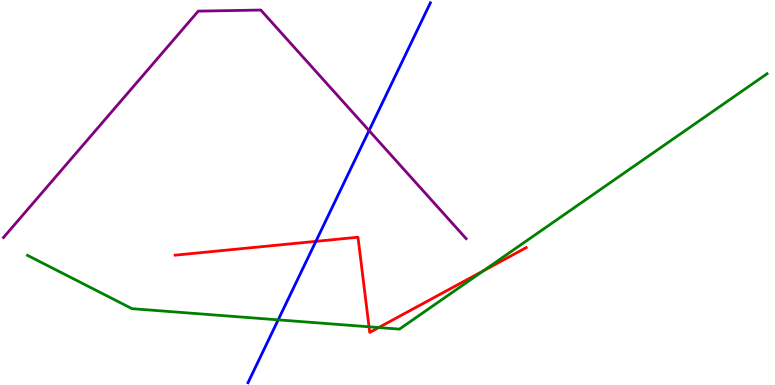[{'lines': ['blue', 'red'], 'intersections': [{'x': 4.08, 'y': 3.73}]}, {'lines': ['green', 'red'], 'intersections': [{'x': 4.76, 'y': 1.51}, {'x': 4.89, 'y': 1.49}, {'x': 6.23, 'y': 2.96}]}, {'lines': ['purple', 'red'], 'intersections': []}, {'lines': ['blue', 'green'], 'intersections': [{'x': 3.59, 'y': 1.69}]}, {'lines': ['blue', 'purple'], 'intersections': [{'x': 4.76, 'y': 6.61}]}, {'lines': ['green', 'purple'], 'intersections': []}]